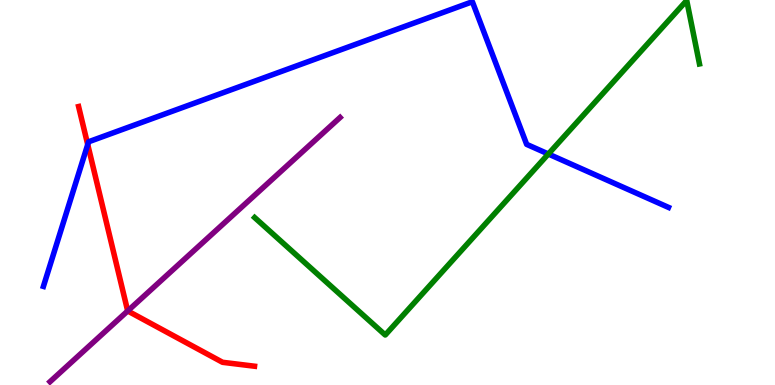[{'lines': ['blue', 'red'], 'intersections': [{'x': 1.13, 'y': 6.25}]}, {'lines': ['green', 'red'], 'intersections': []}, {'lines': ['purple', 'red'], 'intersections': [{'x': 1.65, 'y': 1.92}]}, {'lines': ['blue', 'green'], 'intersections': [{'x': 7.08, 'y': 6.0}]}, {'lines': ['blue', 'purple'], 'intersections': []}, {'lines': ['green', 'purple'], 'intersections': []}]